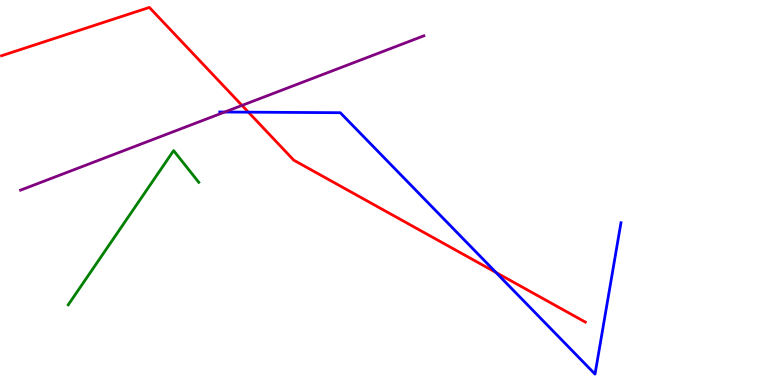[{'lines': ['blue', 'red'], 'intersections': [{'x': 3.2, 'y': 7.09}, {'x': 6.4, 'y': 2.92}]}, {'lines': ['green', 'red'], 'intersections': []}, {'lines': ['purple', 'red'], 'intersections': [{'x': 3.12, 'y': 7.26}]}, {'lines': ['blue', 'green'], 'intersections': []}, {'lines': ['blue', 'purple'], 'intersections': [{'x': 2.9, 'y': 7.09}]}, {'lines': ['green', 'purple'], 'intersections': []}]